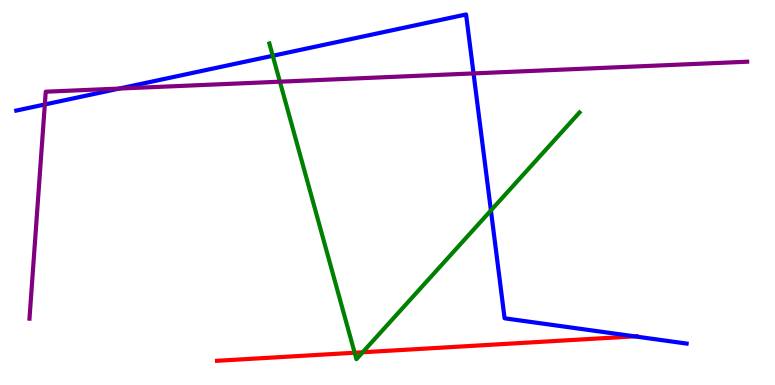[{'lines': ['blue', 'red'], 'intersections': [{'x': 8.19, 'y': 1.26}]}, {'lines': ['green', 'red'], 'intersections': [{'x': 4.58, 'y': 0.838}, {'x': 4.68, 'y': 0.85}]}, {'lines': ['purple', 'red'], 'intersections': []}, {'lines': ['blue', 'green'], 'intersections': [{'x': 3.52, 'y': 8.55}, {'x': 6.33, 'y': 4.53}]}, {'lines': ['blue', 'purple'], 'intersections': [{'x': 0.578, 'y': 7.29}, {'x': 1.54, 'y': 7.7}, {'x': 6.11, 'y': 8.09}]}, {'lines': ['green', 'purple'], 'intersections': [{'x': 3.61, 'y': 7.88}]}]